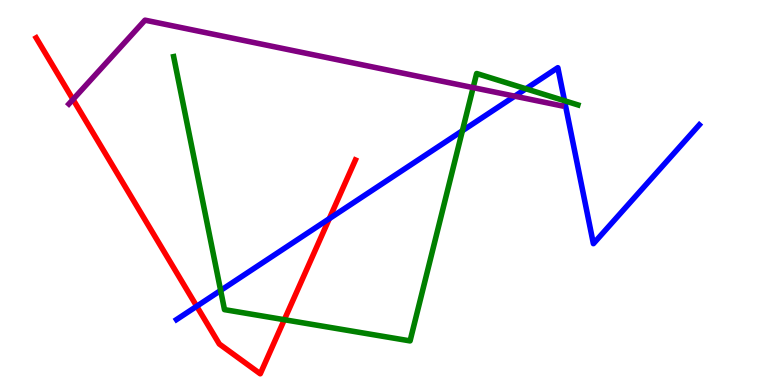[{'lines': ['blue', 'red'], 'intersections': [{'x': 2.54, 'y': 2.05}, {'x': 4.25, 'y': 4.32}]}, {'lines': ['green', 'red'], 'intersections': [{'x': 3.67, 'y': 1.7}]}, {'lines': ['purple', 'red'], 'intersections': [{'x': 0.942, 'y': 7.42}]}, {'lines': ['blue', 'green'], 'intersections': [{'x': 2.85, 'y': 2.46}, {'x': 5.97, 'y': 6.6}, {'x': 6.79, 'y': 7.69}, {'x': 7.28, 'y': 7.38}]}, {'lines': ['blue', 'purple'], 'intersections': [{'x': 6.64, 'y': 7.5}]}, {'lines': ['green', 'purple'], 'intersections': [{'x': 6.1, 'y': 7.72}]}]